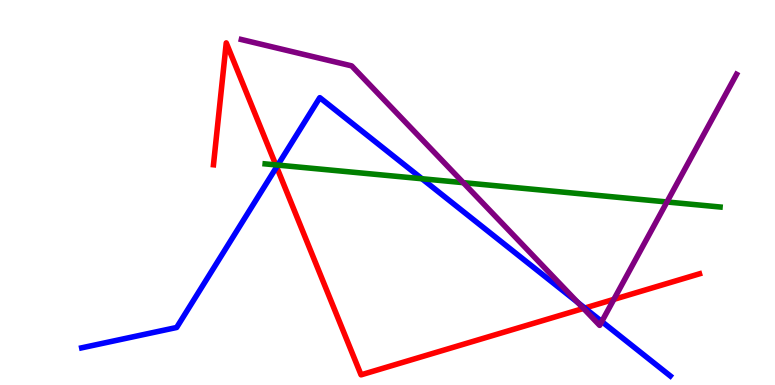[{'lines': ['blue', 'red'], 'intersections': [{'x': 3.57, 'y': 5.66}, {'x': 7.55, 'y': 2.0}]}, {'lines': ['green', 'red'], 'intersections': [{'x': 3.56, 'y': 5.72}]}, {'lines': ['purple', 'red'], 'intersections': [{'x': 7.53, 'y': 1.99}, {'x': 7.92, 'y': 2.22}]}, {'lines': ['blue', 'green'], 'intersections': [{'x': 3.58, 'y': 5.71}, {'x': 5.44, 'y': 5.36}]}, {'lines': ['blue', 'purple'], 'intersections': [{'x': 7.46, 'y': 2.14}, {'x': 7.76, 'y': 1.65}]}, {'lines': ['green', 'purple'], 'intersections': [{'x': 5.98, 'y': 5.26}, {'x': 8.61, 'y': 4.75}]}]